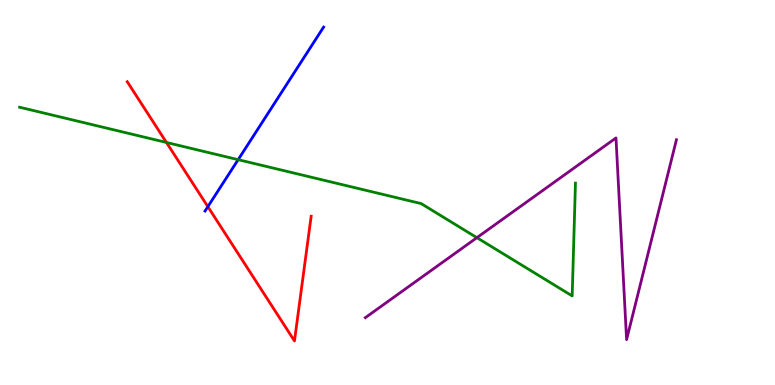[{'lines': ['blue', 'red'], 'intersections': [{'x': 2.68, 'y': 4.63}]}, {'lines': ['green', 'red'], 'intersections': [{'x': 2.15, 'y': 6.3}]}, {'lines': ['purple', 'red'], 'intersections': []}, {'lines': ['blue', 'green'], 'intersections': [{'x': 3.07, 'y': 5.85}]}, {'lines': ['blue', 'purple'], 'intersections': []}, {'lines': ['green', 'purple'], 'intersections': [{'x': 6.15, 'y': 3.83}]}]